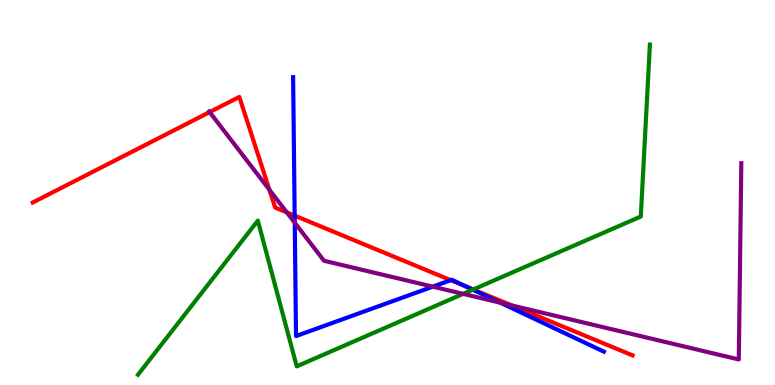[{'lines': ['blue', 'red'], 'intersections': [{'x': 3.8, 'y': 4.4}, {'x': 5.82, 'y': 2.72}, {'x': 6.01, 'y': 2.56}]}, {'lines': ['green', 'red'], 'intersections': [{'x': 6.11, 'y': 2.48}]}, {'lines': ['purple', 'red'], 'intersections': [{'x': 2.71, 'y': 7.09}, {'x': 3.48, 'y': 5.07}, {'x': 3.7, 'y': 4.48}, {'x': 6.61, 'y': 2.07}]}, {'lines': ['blue', 'green'], 'intersections': [{'x': 6.1, 'y': 2.48}]}, {'lines': ['blue', 'purple'], 'intersections': [{'x': 3.8, 'y': 4.21}, {'x': 5.58, 'y': 2.55}, {'x': 6.46, 'y': 2.14}]}, {'lines': ['green', 'purple'], 'intersections': [{'x': 5.98, 'y': 2.37}]}]